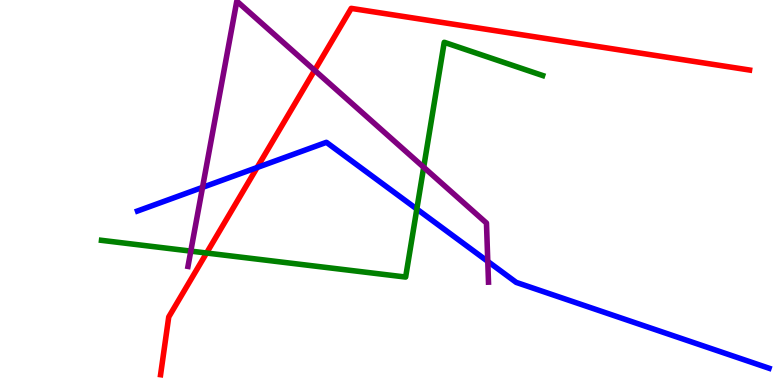[{'lines': ['blue', 'red'], 'intersections': [{'x': 3.32, 'y': 5.65}]}, {'lines': ['green', 'red'], 'intersections': [{'x': 2.67, 'y': 3.43}]}, {'lines': ['purple', 'red'], 'intersections': [{'x': 4.06, 'y': 8.17}]}, {'lines': ['blue', 'green'], 'intersections': [{'x': 5.38, 'y': 4.57}]}, {'lines': ['blue', 'purple'], 'intersections': [{'x': 2.61, 'y': 5.13}, {'x': 6.29, 'y': 3.21}]}, {'lines': ['green', 'purple'], 'intersections': [{'x': 2.46, 'y': 3.48}, {'x': 5.47, 'y': 5.66}]}]